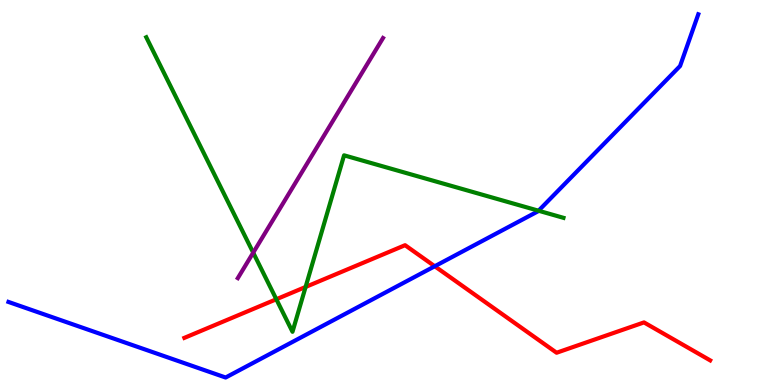[{'lines': ['blue', 'red'], 'intersections': [{'x': 5.61, 'y': 3.08}]}, {'lines': ['green', 'red'], 'intersections': [{'x': 3.57, 'y': 2.23}, {'x': 3.94, 'y': 2.55}]}, {'lines': ['purple', 'red'], 'intersections': []}, {'lines': ['blue', 'green'], 'intersections': [{'x': 6.95, 'y': 4.53}]}, {'lines': ['blue', 'purple'], 'intersections': []}, {'lines': ['green', 'purple'], 'intersections': [{'x': 3.27, 'y': 3.44}]}]